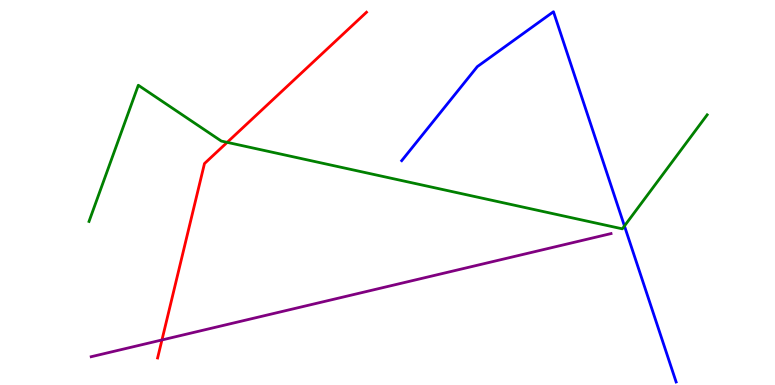[{'lines': ['blue', 'red'], 'intersections': []}, {'lines': ['green', 'red'], 'intersections': [{'x': 2.93, 'y': 6.3}]}, {'lines': ['purple', 'red'], 'intersections': [{'x': 2.09, 'y': 1.17}]}, {'lines': ['blue', 'green'], 'intersections': [{'x': 8.06, 'y': 4.13}]}, {'lines': ['blue', 'purple'], 'intersections': []}, {'lines': ['green', 'purple'], 'intersections': []}]